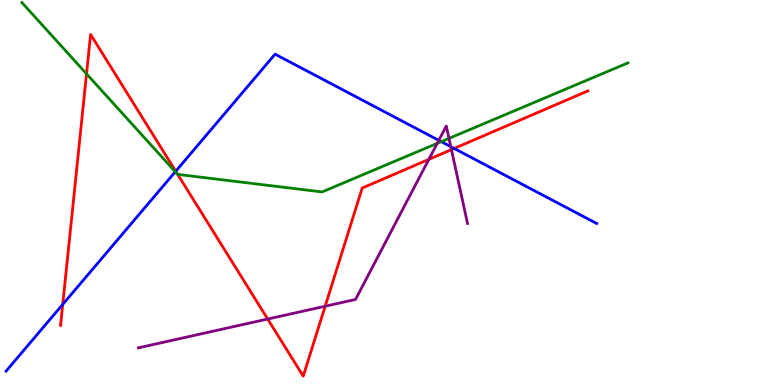[{'lines': ['blue', 'red'], 'intersections': [{'x': 0.809, 'y': 2.09}, {'x': 2.27, 'y': 5.55}, {'x': 5.86, 'y': 6.14}]}, {'lines': ['green', 'red'], 'intersections': [{'x': 1.12, 'y': 8.08}, {'x': 2.29, 'y': 5.47}]}, {'lines': ['purple', 'red'], 'intersections': [{'x': 3.45, 'y': 1.71}, {'x': 4.2, 'y': 2.05}, {'x': 5.53, 'y': 5.86}, {'x': 5.83, 'y': 6.11}]}, {'lines': ['blue', 'green'], 'intersections': [{'x': 2.26, 'y': 5.54}, {'x': 5.69, 'y': 6.32}]}, {'lines': ['blue', 'purple'], 'intersections': [{'x': 5.66, 'y': 6.35}, {'x': 5.82, 'y': 6.19}]}, {'lines': ['green', 'purple'], 'intersections': [{'x': 5.64, 'y': 6.28}, {'x': 5.79, 'y': 6.41}]}]